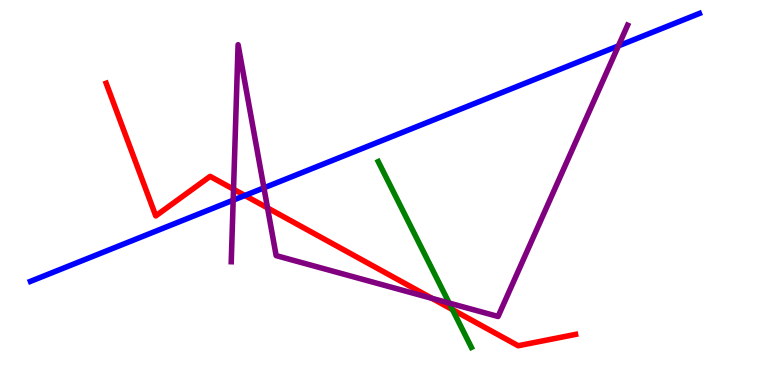[{'lines': ['blue', 'red'], 'intersections': [{'x': 3.16, 'y': 4.92}]}, {'lines': ['green', 'red'], 'intersections': [{'x': 5.84, 'y': 1.96}]}, {'lines': ['purple', 'red'], 'intersections': [{'x': 3.01, 'y': 5.08}, {'x': 3.45, 'y': 4.6}, {'x': 5.57, 'y': 2.25}]}, {'lines': ['blue', 'green'], 'intersections': []}, {'lines': ['blue', 'purple'], 'intersections': [{'x': 3.01, 'y': 4.8}, {'x': 3.41, 'y': 5.12}, {'x': 7.98, 'y': 8.81}]}, {'lines': ['green', 'purple'], 'intersections': [{'x': 5.8, 'y': 2.13}]}]